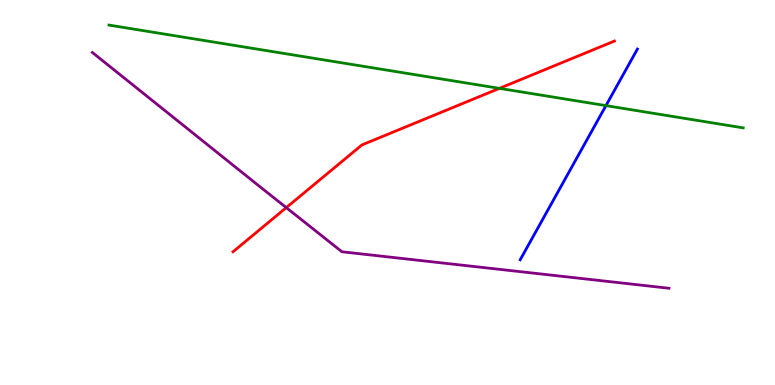[{'lines': ['blue', 'red'], 'intersections': []}, {'lines': ['green', 'red'], 'intersections': [{'x': 6.44, 'y': 7.7}]}, {'lines': ['purple', 'red'], 'intersections': [{'x': 3.69, 'y': 4.61}]}, {'lines': ['blue', 'green'], 'intersections': [{'x': 7.82, 'y': 7.26}]}, {'lines': ['blue', 'purple'], 'intersections': []}, {'lines': ['green', 'purple'], 'intersections': []}]